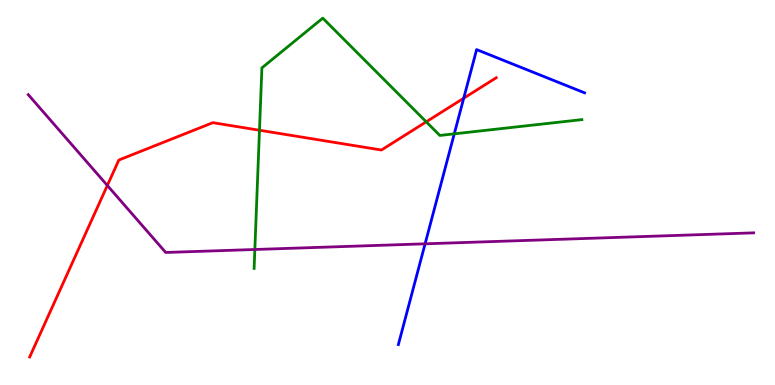[{'lines': ['blue', 'red'], 'intersections': [{'x': 5.98, 'y': 7.45}]}, {'lines': ['green', 'red'], 'intersections': [{'x': 3.35, 'y': 6.62}, {'x': 5.5, 'y': 6.84}]}, {'lines': ['purple', 'red'], 'intersections': [{'x': 1.39, 'y': 5.18}]}, {'lines': ['blue', 'green'], 'intersections': [{'x': 5.86, 'y': 6.52}]}, {'lines': ['blue', 'purple'], 'intersections': [{'x': 5.49, 'y': 3.67}]}, {'lines': ['green', 'purple'], 'intersections': [{'x': 3.29, 'y': 3.52}]}]